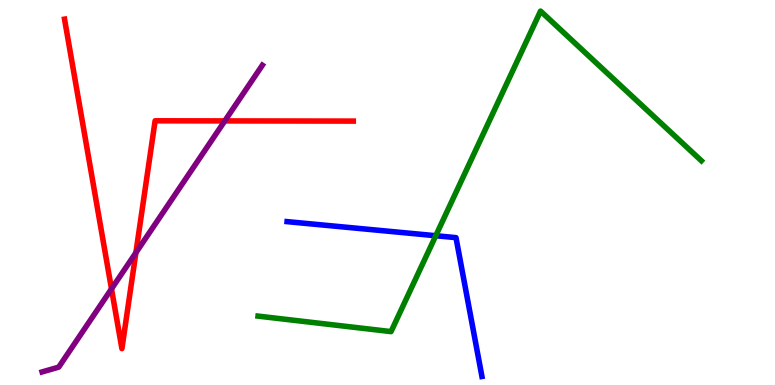[{'lines': ['blue', 'red'], 'intersections': []}, {'lines': ['green', 'red'], 'intersections': []}, {'lines': ['purple', 'red'], 'intersections': [{'x': 1.44, 'y': 2.5}, {'x': 1.75, 'y': 3.44}, {'x': 2.9, 'y': 6.86}]}, {'lines': ['blue', 'green'], 'intersections': [{'x': 5.62, 'y': 3.88}]}, {'lines': ['blue', 'purple'], 'intersections': []}, {'lines': ['green', 'purple'], 'intersections': []}]